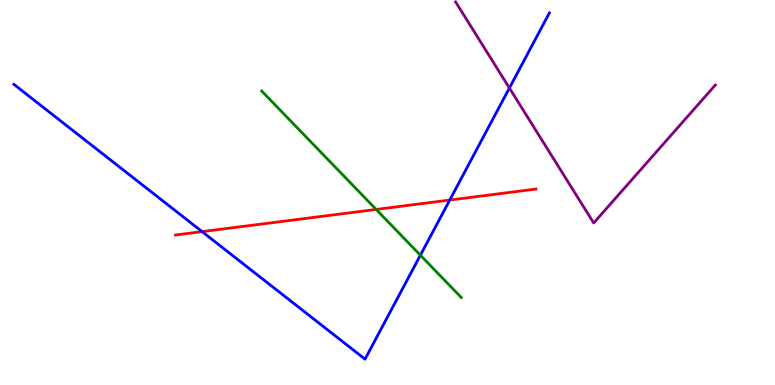[{'lines': ['blue', 'red'], 'intersections': [{'x': 2.61, 'y': 3.98}, {'x': 5.8, 'y': 4.8}]}, {'lines': ['green', 'red'], 'intersections': [{'x': 4.85, 'y': 4.56}]}, {'lines': ['purple', 'red'], 'intersections': []}, {'lines': ['blue', 'green'], 'intersections': [{'x': 5.42, 'y': 3.37}]}, {'lines': ['blue', 'purple'], 'intersections': [{'x': 6.57, 'y': 7.71}]}, {'lines': ['green', 'purple'], 'intersections': []}]